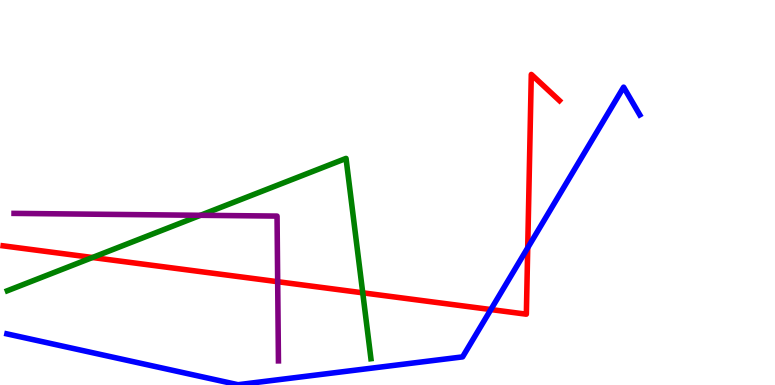[{'lines': ['blue', 'red'], 'intersections': [{'x': 6.33, 'y': 1.96}, {'x': 6.81, 'y': 3.56}]}, {'lines': ['green', 'red'], 'intersections': [{'x': 1.19, 'y': 3.31}, {'x': 4.68, 'y': 2.39}]}, {'lines': ['purple', 'red'], 'intersections': [{'x': 3.58, 'y': 2.68}]}, {'lines': ['blue', 'green'], 'intersections': []}, {'lines': ['blue', 'purple'], 'intersections': []}, {'lines': ['green', 'purple'], 'intersections': [{'x': 2.59, 'y': 4.41}]}]